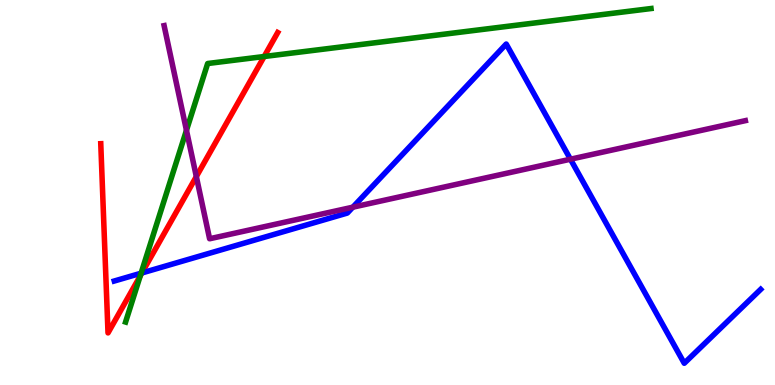[{'lines': ['blue', 'red'], 'intersections': [{'x': 1.83, 'y': 2.91}]}, {'lines': ['green', 'red'], 'intersections': [{'x': 1.81, 'y': 2.83}, {'x': 3.41, 'y': 8.53}]}, {'lines': ['purple', 'red'], 'intersections': [{'x': 2.53, 'y': 5.41}]}, {'lines': ['blue', 'green'], 'intersections': [{'x': 1.82, 'y': 2.9}]}, {'lines': ['blue', 'purple'], 'intersections': [{'x': 4.55, 'y': 4.62}, {'x': 7.36, 'y': 5.86}]}, {'lines': ['green', 'purple'], 'intersections': [{'x': 2.41, 'y': 6.62}]}]